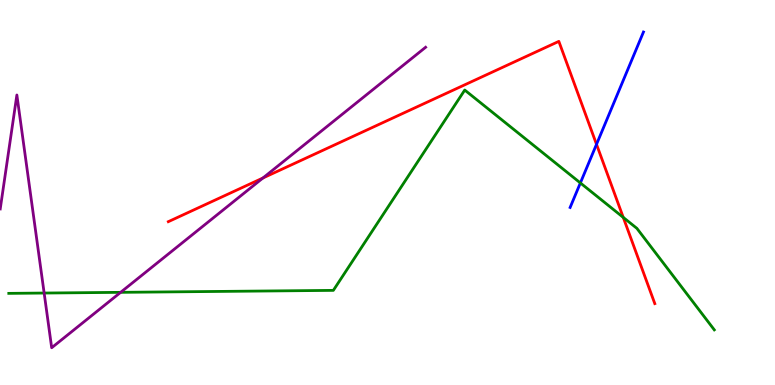[{'lines': ['blue', 'red'], 'intersections': [{'x': 7.7, 'y': 6.25}]}, {'lines': ['green', 'red'], 'intersections': [{'x': 8.04, 'y': 4.35}]}, {'lines': ['purple', 'red'], 'intersections': [{'x': 3.39, 'y': 5.38}]}, {'lines': ['blue', 'green'], 'intersections': [{'x': 7.49, 'y': 5.25}]}, {'lines': ['blue', 'purple'], 'intersections': []}, {'lines': ['green', 'purple'], 'intersections': [{'x': 0.57, 'y': 2.39}, {'x': 1.56, 'y': 2.41}]}]